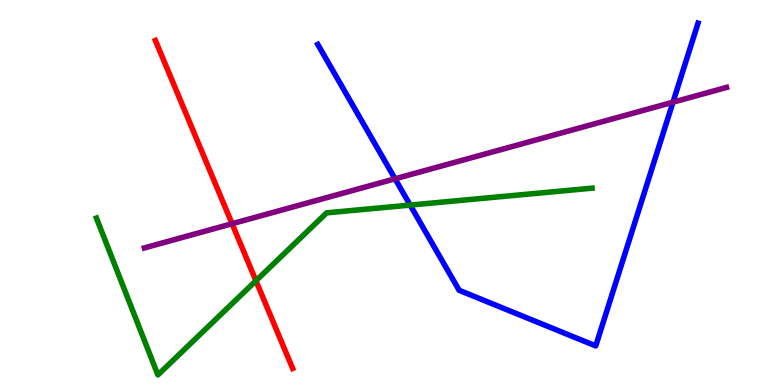[{'lines': ['blue', 'red'], 'intersections': []}, {'lines': ['green', 'red'], 'intersections': [{'x': 3.3, 'y': 2.71}]}, {'lines': ['purple', 'red'], 'intersections': [{'x': 2.99, 'y': 4.19}]}, {'lines': ['blue', 'green'], 'intersections': [{'x': 5.29, 'y': 4.67}]}, {'lines': ['blue', 'purple'], 'intersections': [{'x': 5.1, 'y': 5.36}, {'x': 8.68, 'y': 7.35}]}, {'lines': ['green', 'purple'], 'intersections': []}]